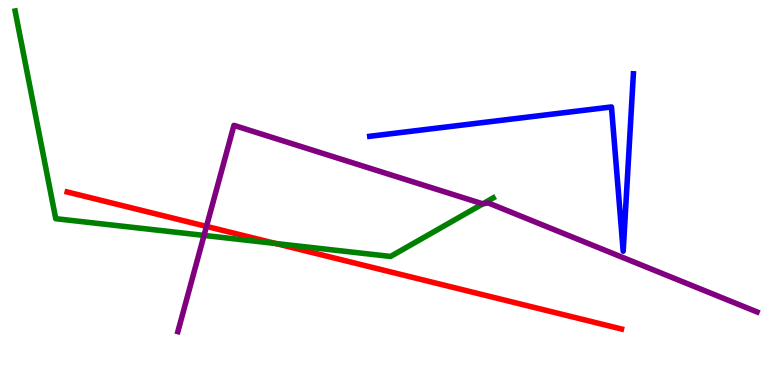[{'lines': ['blue', 'red'], 'intersections': []}, {'lines': ['green', 'red'], 'intersections': [{'x': 3.56, 'y': 3.68}]}, {'lines': ['purple', 'red'], 'intersections': [{'x': 2.66, 'y': 4.12}]}, {'lines': ['blue', 'green'], 'intersections': []}, {'lines': ['blue', 'purple'], 'intersections': []}, {'lines': ['green', 'purple'], 'intersections': [{'x': 2.63, 'y': 3.89}, {'x': 6.23, 'y': 4.7}]}]